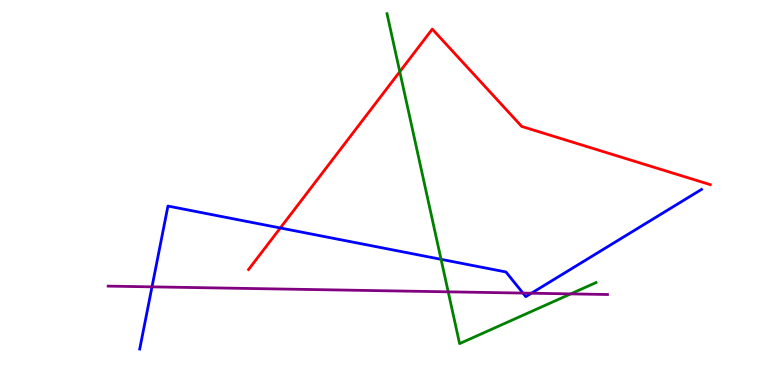[{'lines': ['blue', 'red'], 'intersections': [{'x': 3.62, 'y': 4.08}]}, {'lines': ['green', 'red'], 'intersections': [{'x': 5.16, 'y': 8.14}]}, {'lines': ['purple', 'red'], 'intersections': []}, {'lines': ['blue', 'green'], 'intersections': [{'x': 5.69, 'y': 3.26}]}, {'lines': ['blue', 'purple'], 'intersections': [{'x': 1.96, 'y': 2.55}, {'x': 6.75, 'y': 2.39}, {'x': 6.86, 'y': 2.38}]}, {'lines': ['green', 'purple'], 'intersections': [{'x': 5.78, 'y': 2.42}, {'x': 7.36, 'y': 2.37}]}]